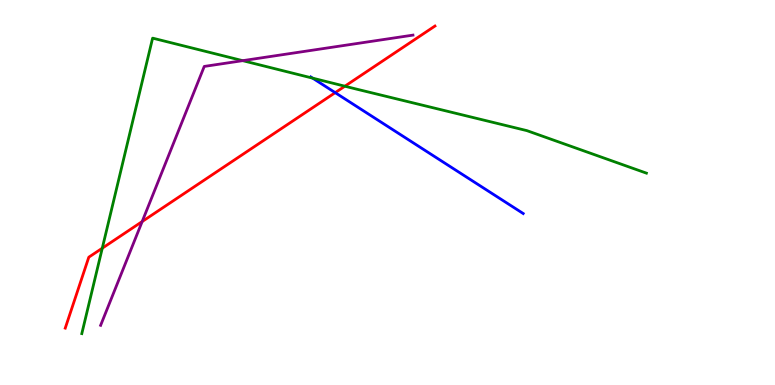[{'lines': ['blue', 'red'], 'intersections': [{'x': 4.33, 'y': 7.59}]}, {'lines': ['green', 'red'], 'intersections': [{'x': 1.32, 'y': 3.55}, {'x': 4.45, 'y': 7.76}]}, {'lines': ['purple', 'red'], 'intersections': [{'x': 1.83, 'y': 4.25}]}, {'lines': ['blue', 'green'], 'intersections': [{'x': 4.03, 'y': 7.97}]}, {'lines': ['blue', 'purple'], 'intersections': []}, {'lines': ['green', 'purple'], 'intersections': [{'x': 3.13, 'y': 8.42}]}]